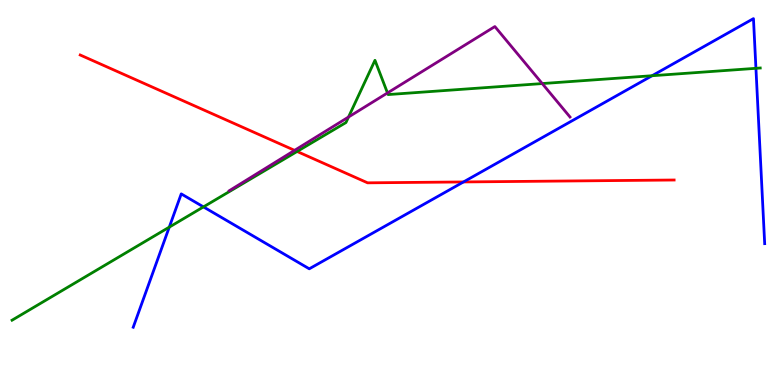[{'lines': ['blue', 'red'], 'intersections': [{'x': 5.98, 'y': 5.27}]}, {'lines': ['green', 'red'], 'intersections': [{'x': 3.83, 'y': 6.07}]}, {'lines': ['purple', 'red'], 'intersections': [{'x': 3.8, 'y': 6.09}]}, {'lines': ['blue', 'green'], 'intersections': [{'x': 2.18, 'y': 4.1}, {'x': 2.63, 'y': 4.63}, {'x': 8.41, 'y': 8.03}, {'x': 9.75, 'y': 8.23}]}, {'lines': ['blue', 'purple'], 'intersections': []}, {'lines': ['green', 'purple'], 'intersections': [{'x': 4.5, 'y': 6.96}, {'x': 5.0, 'y': 7.59}, {'x': 7.0, 'y': 7.83}]}]